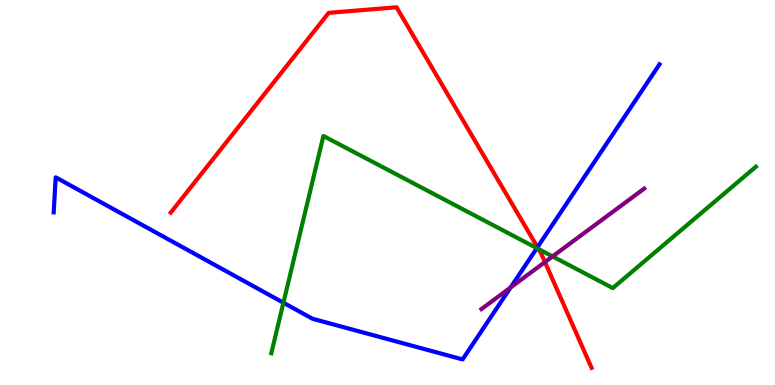[{'lines': ['blue', 'red'], 'intersections': [{'x': 6.94, 'y': 3.58}]}, {'lines': ['green', 'red'], 'intersections': [{'x': 6.95, 'y': 3.53}]}, {'lines': ['purple', 'red'], 'intersections': [{'x': 7.03, 'y': 3.19}]}, {'lines': ['blue', 'green'], 'intersections': [{'x': 3.66, 'y': 2.14}, {'x': 6.93, 'y': 3.55}]}, {'lines': ['blue', 'purple'], 'intersections': [{'x': 6.59, 'y': 2.53}]}, {'lines': ['green', 'purple'], 'intersections': [{'x': 7.13, 'y': 3.34}]}]